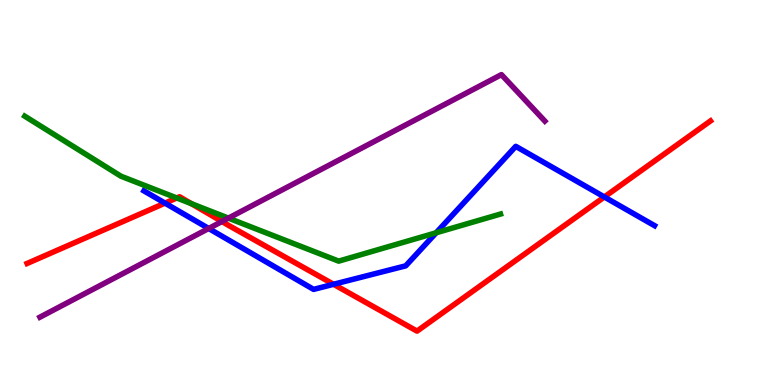[{'lines': ['blue', 'red'], 'intersections': [{'x': 2.13, 'y': 4.72}, {'x': 4.3, 'y': 2.62}, {'x': 7.8, 'y': 4.88}]}, {'lines': ['green', 'red'], 'intersections': [{'x': 2.28, 'y': 4.86}, {'x': 2.47, 'y': 4.71}]}, {'lines': ['purple', 'red'], 'intersections': [{'x': 2.86, 'y': 4.25}]}, {'lines': ['blue', 'green'], 'intersections': [{'x': 5.63, 'y': 3.95}]}, {'lines': ['blue', 'purple'], 'intersections': [{'x': 2.69, 'y': 4.07}]}, {'lines': ['green', 'purple'], 'intersections': [{'x': 2.95, 'y': 4.33}]}]